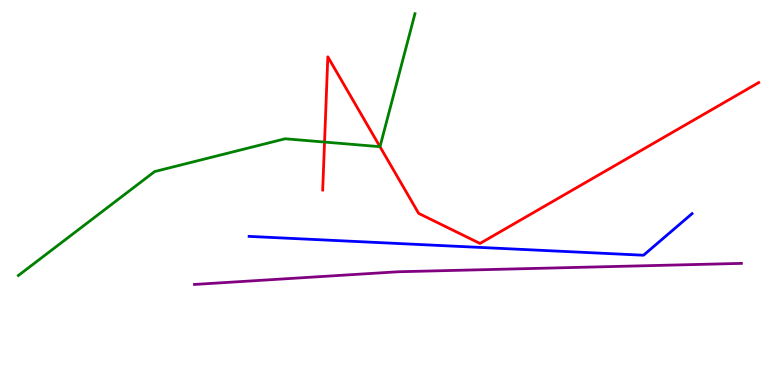[{'lines': ['blue', 'red'], 'intersections': []}, {'lines': ['green', 'red'], 'intersections': [{'x': 4.19, 'y': 6.31}, {'x': 4.9, 'y': 6.19}]}, {'lines': ['purple', 'red'], 'intersections': []}, {'lines': ['blue', 'green'], 'intersections': []}, {'lines': ['blue', 'purple'], 'intersections': []}, {'lines': ['green', 'purple'], 'intersections': []}]